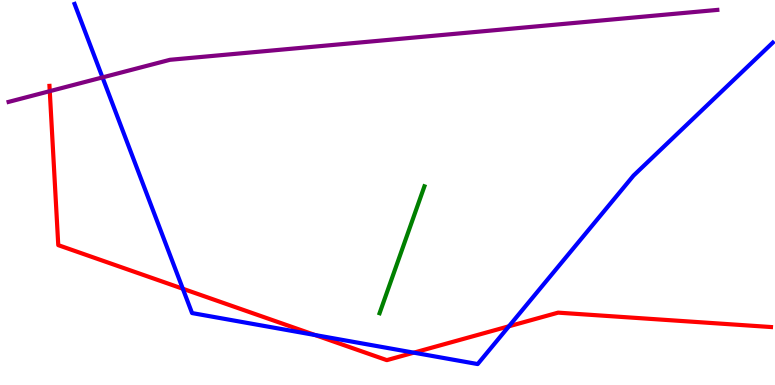[{'lines': ['blue', 'red'], 'intersections': [{'x': 2.36, 'y': 2.5}, {'x': 4.07, 'y': 1.3}, {'x': 5.34, 'y': 0.84}, {'x': 6.57, 'y': 1.52}]}, {'lines': ['green', 'red'], 'intersections': []}, {'lines': ['purple', 'red'], 'intersections': [{'x': 0.642, 'y': 7.63}]}, {'lines': ['blue', 'green'], 'intersections': []}, {'lines': ['blue', 'purple'], 'intersections': [{'x': 1.32, 'y': 7.99}]}, {'lines': ['green', 'purple'], 'intersections': []}]